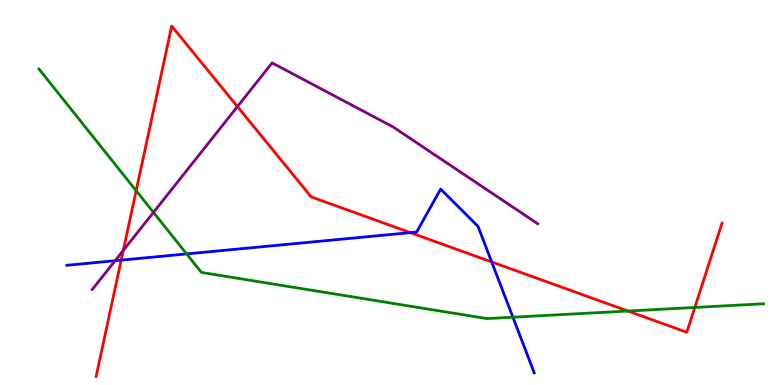[{'lines': ['blue', 'red'], 'intersections': [{'x': 1.56, 'y': 3.24}, {'x': 5.29, 'y': 3.96}, {'x': 6.34, 'y': 3.2}]}, {'lines': ['green', 'red'], 'intersections': [{'x': 1.76, 'y': 5.05}, {'x': 8.1, 'y': 1.92}, {'x': 8.97, 'y': 2.01}]}, {'lines': ['purple', 'red'], 'intersections': [{'x': 1.59, 'y': 3.5}, {'x': 3.06, 'y': 7.23}]}, {'lines': ['blue', 'green'], 'intersections': [{'x': 2.41, 'y': 3.4}, {'x': 6.62, 'y': 1.76}]}, {'lines': ['blue', 'purple'], 'intersections': [{'x': 1.49, 'y': 3.23}]}, {'lines': ['green', 'purple'], 'intersections': [{'x': 1.98, 'y': 4.48}]}]